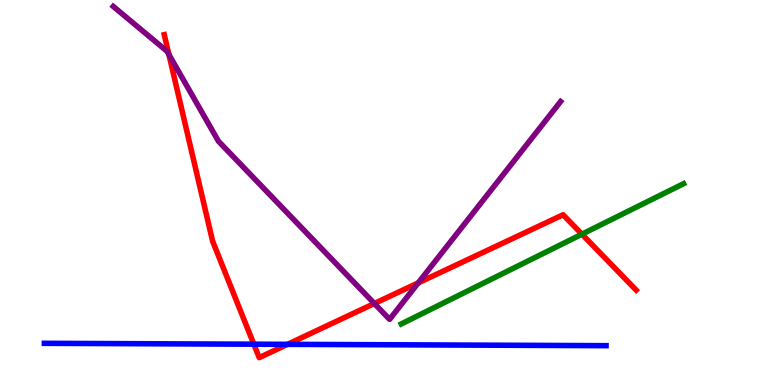[{'lines': ['blue', 'red'], 'intersections': [{'x': 3.28, 'y': 1.06}, {'x': 3.71, 'y': 1.06}]}, {'lines': ['green', 'red'], 'intersections': [{'x': 7.51, 'y': 3.92}]}, {'lines': ['purple', 'red'], 'intersections': [{'x': 2.18, 'y': 8.58}, {'x': 4.83, 'y': 2.12}, {'x': 5.4, 'y': 2.65}]}, {'lines': ['blue', 'green'], 'intersections': []}, {'lines': ['blue', 'purple'], 'intersections': []}, {'lines': ['green', 'purple'], 'intersections': []}]